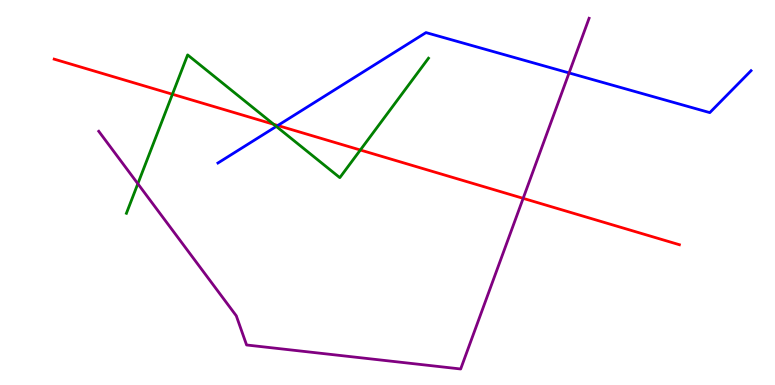[{'lines': ['blue', 'red'], 'intersections': [{'x': 3.58, 'y': 6.74}]}, {'lines': ['green', 'red'], 'intersections': [{'x': 2.22, 'y': 7.55}, {'x': 3.53, 'y': 6.77}, {'x': 4.65, 'y': 6.1}]}, {'lines': ['purple', 'red'], 'intersections': [{'x': 6.75, 'y': 4.85}]}, {'lines': ['blue', 'green'], 'intersections': [{'x': 3.57, 'y': 6.72}]}, {'lines': ['blue', 'purple'], 'intersections': [{'x': 7.34, 'y': 8.11}]}, {'lines': ['green', 'purple'], 'intersections': [{'x': 1.78, 'y': 5.23}]}]